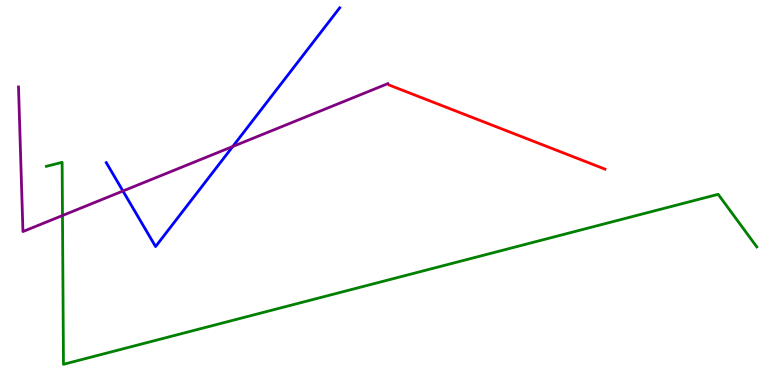[{'lines': ['blue', 'red'], 'intersections': []}, {'lines': ['green', 'red'], 'intersections': []}, {'lines': ['purple', 'red'], 'intersections': []}, {'lines': ['blue', 'green'], 'intersections': []}, {'lines': ['blue', 'purple'], 'intersections': [{'x': 1.59, 'y': 5.04}, {'x': 3.0, 'y': 6.19}]}, {'lines': ['green', 'purple'], 'intersections': [{'x': 0.806, 'y': 4.4}]}]